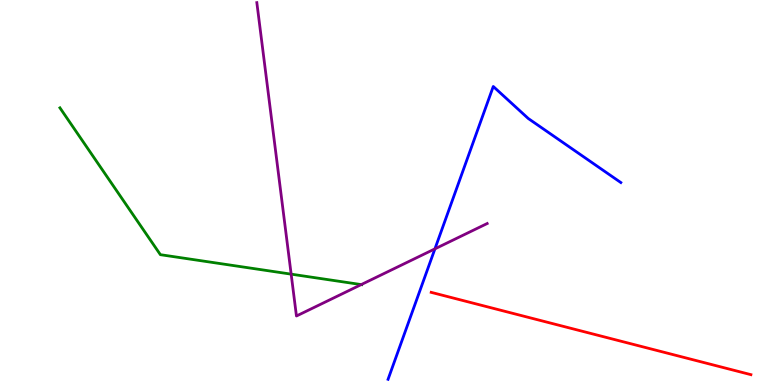[{'lines': ['blue', 'red'], 'intersections': []}, {'lines': ['green', 'red'], 'intersections': []}, {'lines': ['purple', 'red'], 'intersections': []}, {'lines': ['blue', 'green'], 'intersections': []}, {'lines': ['blue', 'purple'], 'intersections': [{'x': 5.61, 'y': 3.54}]}, {'lines': ['green', 'purple'], 'intersections': [{'x': 3.76, 'y': 2.88}, {'x': 4.66, 'y': 2.61}]}]